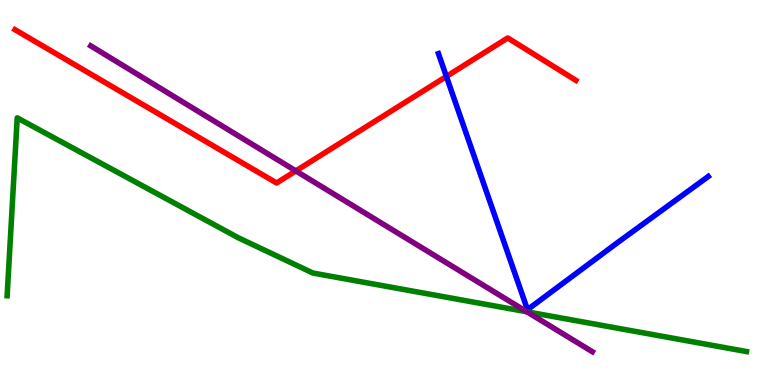[{'lines': ['blue', 'red'], 'intersections': [{'x': 5.76, 'y': 8.01}]}, {'lines': ['green', 'red'], 'intersections': []}, {'lines': ['purple', 'red'], 'intersections': [{'x': 3.82, 'y': 5.56}]}, {'lines': ['blue', 'green'], 'intersections': []}, {'lines': ['blue', 'purple'], 'intersections': []}, {'lines': ['green', 'purple'], 'intersections': [{'x': 6.8, 'y': 1.9}]}]